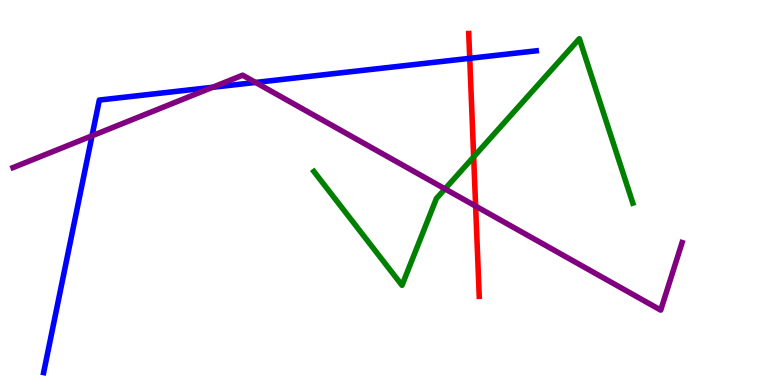[{'lines': ['blue', 'red'], 'intersections': [{'x': 6.06, 'y': 8.49}]}, {'lines': ['green', 'red'], 'intersections': [{'x': 6.11, 'y': 5.93}]}, {'lines': ['purple', 'red'], 'intersections': [{'x': 6.14, 'y': 4.65}]}, {'lines': ['blue', 'green'], 'intersections': []}, {'lines': ['blue', 'purple'], 'intersections': [{'x': 1.19, 'y': 6.47}, {'x': 2.74, 'y': 7.73}, {'x': 3.3, 'y': 7.86}]}, {'lines': ['green', 'purple'], 'intersections': [{'x': 5.74, 'y': 5.09}]}]